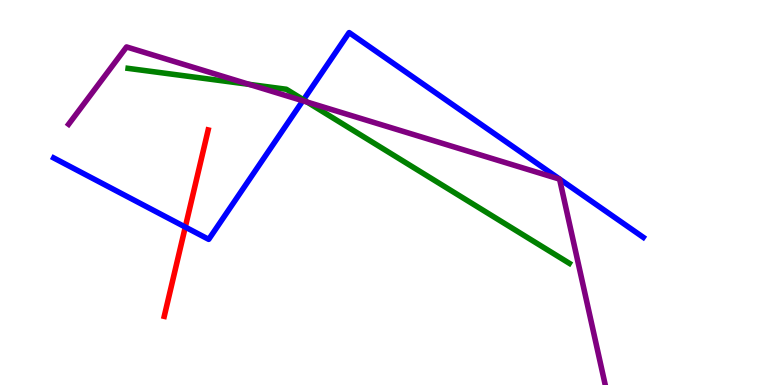[{'lines': ['blue', 'red'], 'intersections': [{'x': 2.39, 'y': 4.1}]}, {'lines': ['green', 'red'], 'intersections': []}, {'lines': ['purple', 'red'], 'intersections': []}, {'lines': ['blue', 'green'], 'intersections': [{'x': 3.92, 'y': 7.41}]}, {'lines': ['blue', 'purple'], 'intersections': [{'x': 3.91, 'y': 7.38}]}, {'lines': ['green', 'purple'], 'intersections': [{'x': 3.21, 'y': 7.81}, {'x': 3.96, 'y': 7.35}]}]